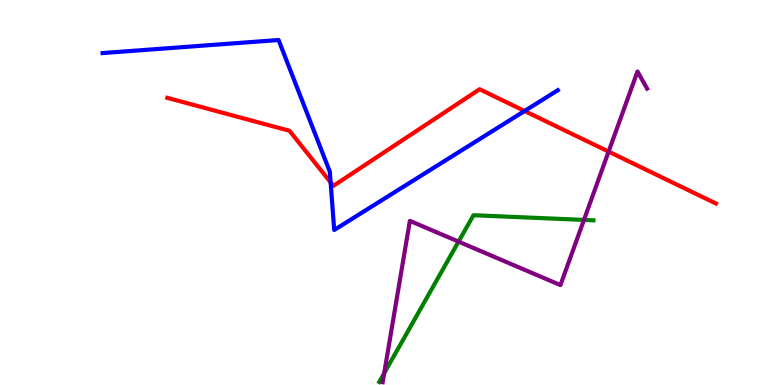[{'lines': ['blue', 'red'], 'intersections': [{'x': 4.27, 'y': 5.26}, {'x': 6.77, 'y': 7.12}]}, {'lines': ['green', 'red'], 'intersections': []}, {'lines': ['purple', 'red'], 'intersections': [{'x': 7.85, 'y': 6.06}]}, {'lines': ['blue', 'green'], 'intersections': []}, {'lines': ['blue', 'purple'], 'intersections': []}, {'lines': ['green', 'purple'], 'intersections': [{'x': 4.96, 'y': 0.304}, {'x': 5.92, 'y': 3.72}, {'x': 7.53, 'y': 4.29}]}]